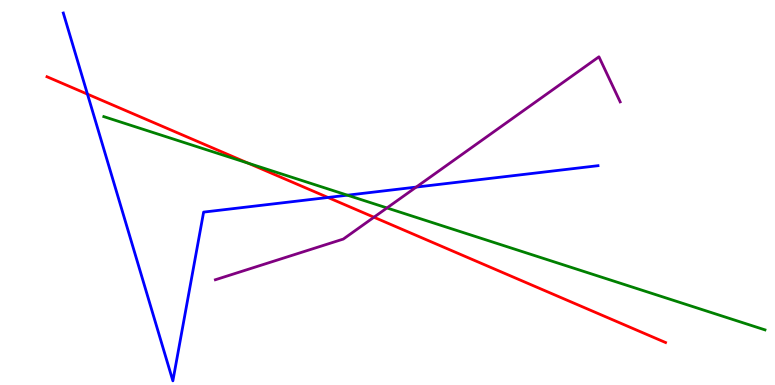[{'lines': ['blue', 'red'], 'intersections': [{'x': 1.13, 'y': 7.55}, {'x': 4.23, 'y': 4.87}]}, {'lines': ['green', 'red'], 'intersections': [{'x': 3.2, 'y': 5.76}]}, {'lines': ['purple', 'red'], 'intersections': [{'x': 4.83, 'y': 4.36}]}, {'lines': ['blue', 'green'], 'intersections': [{'x': 4.48, 'y': 4.93}]}, {'lines': ['blue', 'purple'], 'intersections': [{'x': 5.37, 'y': 5.14}]}, {'lines': ['green', 'purple'], 'intersections': [{'x': 4.99, 'y': 4.6}]}]